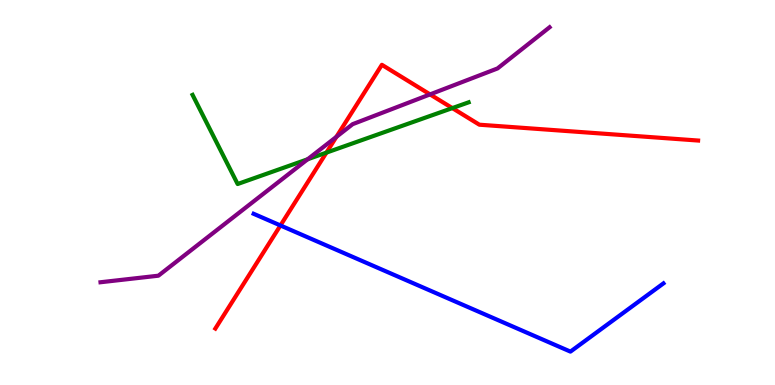[{'lines': ['blue', 'red'], 'intersections': [{'x': 3.62, 'y': 4.14}]}, {'lines': ['green', 'red'], 'intersections': [{'x': 4.21, 'y': 6.04}, {'x': 5.84, 'y': 7.19}]}, {'lines': ['purple', 'red'], 'intersections': [{'x': 4.34, 'y': 6.45}, {'x': 5.55, 'y': 7.55}]}, {'lines': ['blue', 'green'], 'intersections': []}, {'lines': ['blue', 'purple'], 'intersections': []}, {'lines': ['green', 'purple'], 'intersections': [{'x': 3.97, 'y': 5.86}]}]